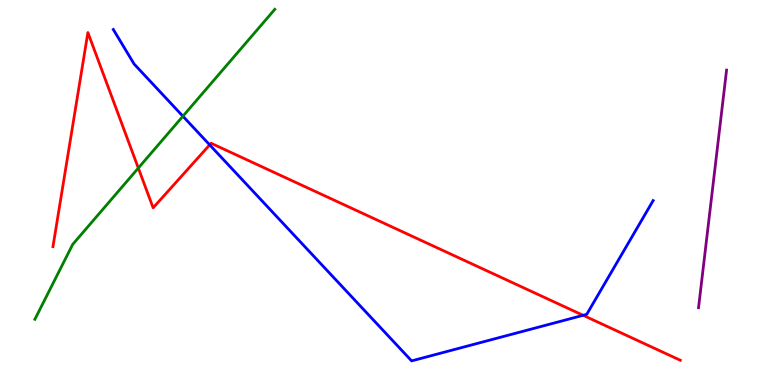[{'lines': ['blue', 'red'], 'intersections': [{'x': 2.71, 'y': 6.24}, {'x': 7.52, 'y': 1.81}]}, {'lines': ['green', 'red'], 'intersections': [{'x': 1.78, 'y': 5.63}]}, {'lines': ['purple', 'red'], 'intersections': []}, {'lines': ['blue', 'green'], 'intersections': [{'x': 2.36, 'y': 6.98}]}, {'lines': ['blue', 'purple'], 'intersections': []}, {'lines': ['green', 'purple'], 'intersections': []}]